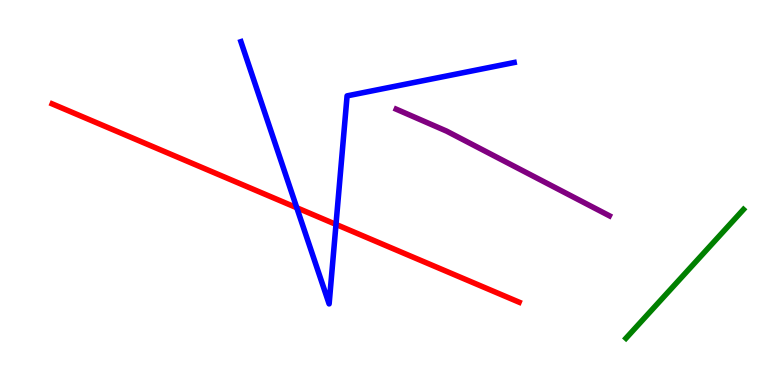[{'lines': ['blue', 'red'], 'intersections': [{'x': 3.83, 'y': 4.6}, {'x': 4.34, 'y': 4.17}]}, {'lines': ['green', 'red'], 'intersections': []}, {'lines': ['purple', 'red'], 'intersections': []}, {'lines': ['blue', 'green'], 'intersections': []}, {'lines': ['blue', 'purple'], 'intersections': []}, {'lines': ['green', 'purple'], 'intersections': []}]